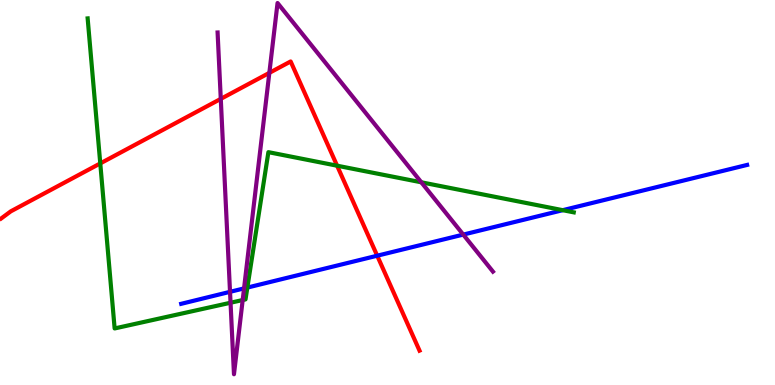[{'lines': ['blue', 'red'], 'intersections': [{'x': 4.87, 'y': 3.36}]}, {'lines': ['green', 'red'], 'intersections': [{'x': 1.29, 'y': 5.76}, {'x': 4.35, 'y': 5.7}]}, {'lines': ['purple', 'red'], 'intersections': [{'x': 2.85, 'y': 7.43}, {'x': 3.48, 'y': 8.11}]}, {'lines': ['blue', 'green'], 'intersections': [{'x': 3.19, 'y': 2.53}, {'x': 7.26, 'y': 4.54}]}, {'lines': ['blue', 'purple'], 'intersections': [{'x': 2.97, 'y': 2.42}, {'x': 3.15, 'y': 2.51}, {'x': 5.98, 'y': 3.91}]}, {'lines': ['green', 'purple'], 'intersections': [{'x': 2.97, 'y': 2.14}, {'x': 3.13, 'y': 2.21}, {'x': 5.44, 'y': 5.26}]}]